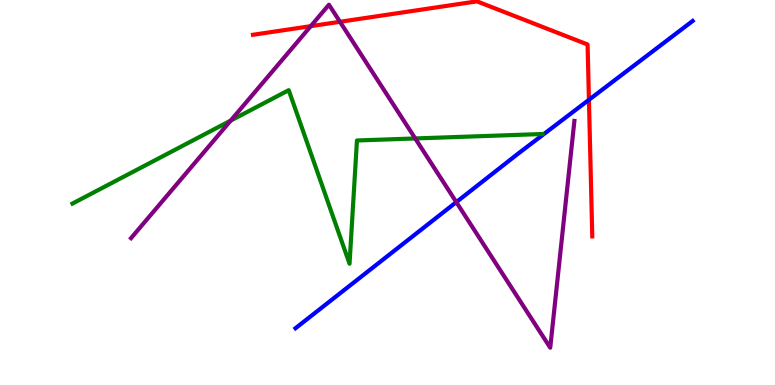[{'lines': ['blue', 'red'], 'intersections': [{'x': 7.6, 'y': 7.41}]}, {'lines': ['green', 'red'], 'intersections': []}, {'lines': ['purple', 'red'], 'intersections': [{'x': 4.01, 'y': 9.32}, {'x': 4.39, 'y': 9.43}]}, {'lines': ['blue', 'green'], 'intersections': []}, {'lines': ['blue', 'purple'], 'intersections': [{'x': 5.89, 'y': 4.75}]}, {'lines': ['green', 'purple'], 'intersections': [{'x': 2.98, 'y': 6.87}, {'x': 5.36, 'y': 6.4}]}]